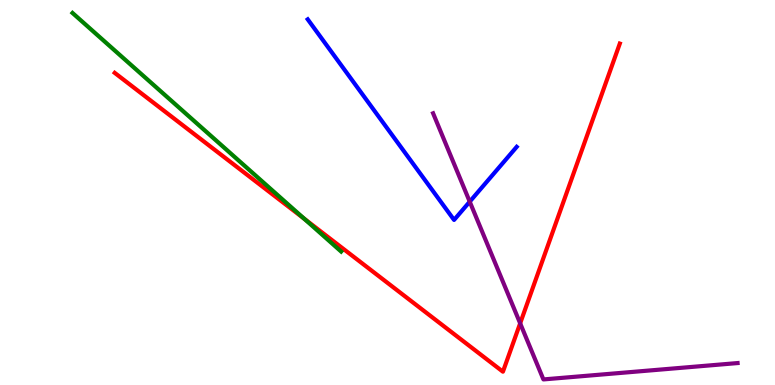[{'lines': ['blue', 'red'], 'intersections': []}, {'lines': ['green', 'red'], 'intersections': [{'x': 3.93, 'y': 4.32}]}, {'lines': ['purple', 'red'], 'intersections': [{'x': 6.71, 'y': 1.6}]}, {'lines': ['blue', 'green'], 'intersections': []}, {'lines': ['blue', 'purple'], 'intersections': [{'x': 6.06, 'y': 4.76}]}, {'lines': ['green', 'purple'], 'intersections': []}]